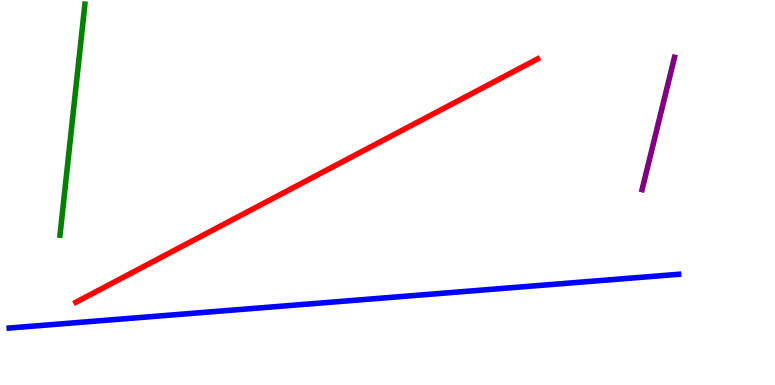[{'lines': ['blue', 'red'], 'intersections': []}, {'lines': ['green', 'red'], 'intersections': []}, {'lines': ['purple', 'red'], 'intersections': []}, {'lines': ['blue', 'green'], 'intersections': []}, {'lines': ['blue', 'purple'], 'intersections': []}, {'lines': ['green', 'purple'], 'intersections': []}]